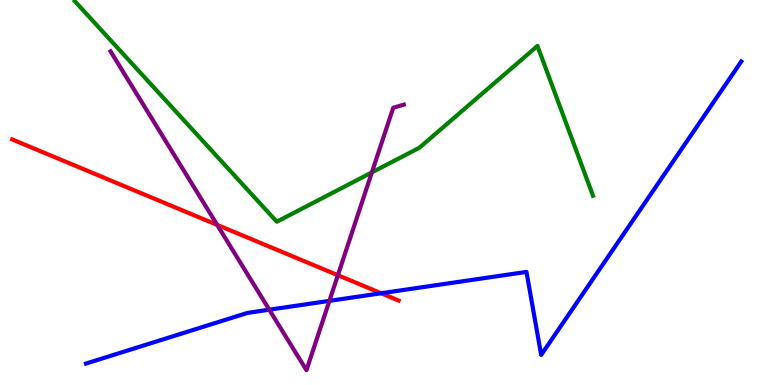[{'lines': ['blue', 'red'], 'intersections': [{'x': 4.92, 'y': 2.38}]}, {'lines': ['green', 'red'], 'intersections': []}, {'lines': ['purple', 'red'], 'intersections': [{'x': 2.8, 'y': 4.16}, {'x': 4.36, 'y': 2.85}]}, {'lines': ['blue', 'green'], 'intersections': []}, {'lines': ['blue', 'purple'], 'intersections': [{'x': 3.47, 'y': 1.96}, {'x': 4.25, 'y': 2.19}]}, {'lines': ['green', 'purple'], 'intersections': [{'x': 4.8, 'y': 5.52}]}]